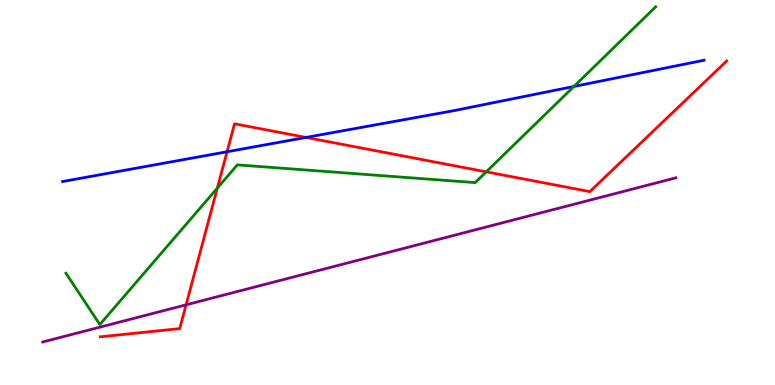[{'lines': ['blue', 'red'], 'intersections': [{'x': 2.93, 'y': 6.06}, {'x': 3.95, 'y': 6.43}]}, {'lines': ['green', 'red'], 'intersections': [{'x': 2.8, 'y': 5.11}, {'x': 6.27, 'y': 5.54}]}, {'lines': ['purple', 'red'], 'intersections': [{'x': 2.4, 'y': 2.08}]}, {'lines': ['blue', 'green'], 'intersections': [{'x': 7.41, 'y': 7.75}]}, {'lines': ['blue', 'purple'], 'intersections': []}, {'lines': ['green', 'purple'], 'intersections': []}]